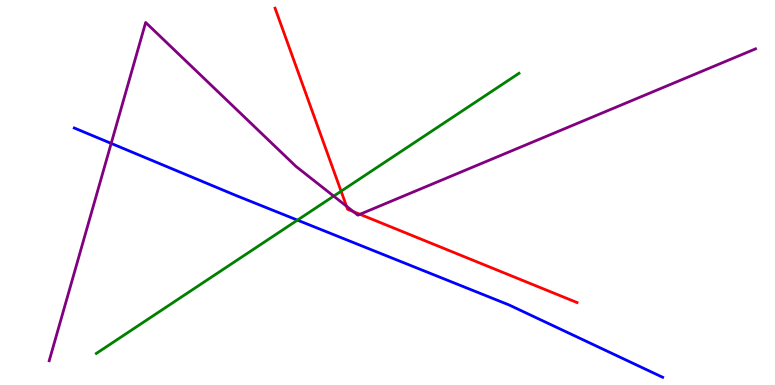[{'lines': ['blue', 'red'], 'intersections': []}, {'lines': ['green', 'red'], 'intersections': [{'x': 4.4, 'y': 5.03}]}, {'lines': ['purple', 'red'], 'intersections': [{'x': 4.47, 'y': 4.64}, {'x': 4.56, 'y': 4.5}, {'x': 4.64, 'y': 4.43}]}, {'lines': ['blue', 'green'], 'intersections': [{'x': 3.84, 'y': 4.28}]}, {'lines': ['blue', 'purple'], 'intersections': [{'x': 1.43, 'y': 6.28}]}, {'lines': ['green', 'purple'], 'intersections': [{'x': 4.31, 'y': 4.91}]}]